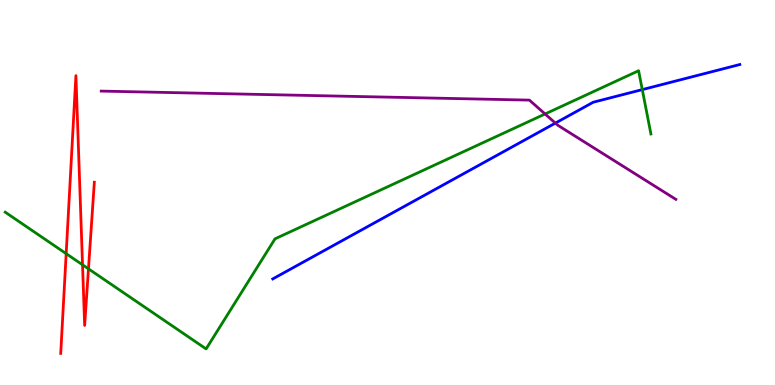[{'lines': ['blue', 'red'], 'intersections': []}, {'lines': ['green', 'red'], 'intersections': [{'x': 0.854, 'y': 3.41}, {'x': 1.06, 'y': 3.12}, {'x': 1.14, 'y': 3.02}]}, {'lines': ['purple', 'red'], 'intersections': []}, {'lines': ['blue', 'green'], 'intersections': [{'x': 8.29, 'y': 7.67}]}, {'lines': ['blue', 'purple'], 'intersections': [{'x': 7.17, 'y': 6.8}]}, {'lines': ['green', 'purple'], 'intersections': [{'x': 7.03, 'y': 7.04}]}]